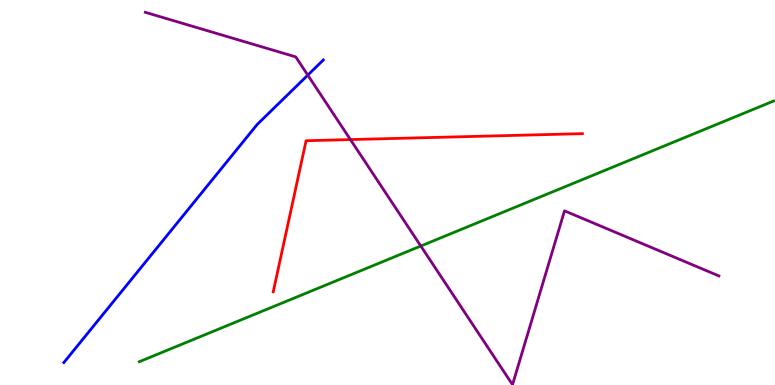[{'lines': ['blue', 'red'], 'intersections': []}, {'lines': ['green', 'red'], 'intersections': []}, {'lines': ['purple', 'red'], 'intersections': [{'x': 4.52, 'y': 6.37}]}, {'lines': ['blue', 'green'], 'intersections': []}, {'lines': ['blue', 'purple'], 'intersections': [{'x': 3.97, 'y': 8.05}]}, {'lines': ['green', 'purple'], 'intersections': [{'x': 5.43, 'y': 3.61}]}]